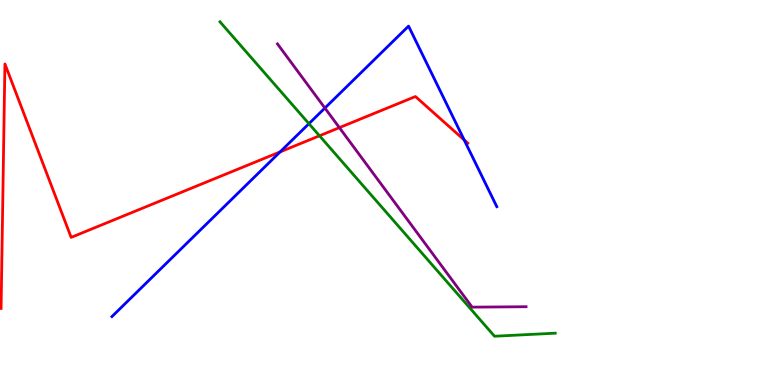[{'lines': ['blue', 'red'], 'intersections': [{'x': 3.61, 'y': 6.05}, {'x': 5.99, 'y': 6.36}]}, {'lines': ['green', 'red'], 'intersections': [{'x': 4.12, 'y': 6.47}]}, {'lines': ['purple', 'red'], 'intersections': [{'x': 4.38, 'y': 6.68}]}, {'lines': ['blue', 'green'], 'intersections': [{'x': 3.99, 'y': 6.79}]}, {'lines': ['blue', 'purple'], 'intersections': [{'x': 4.19, 'y': 7.19}]}, {'lines': ['green', 'purple'], 'intersections': []}]